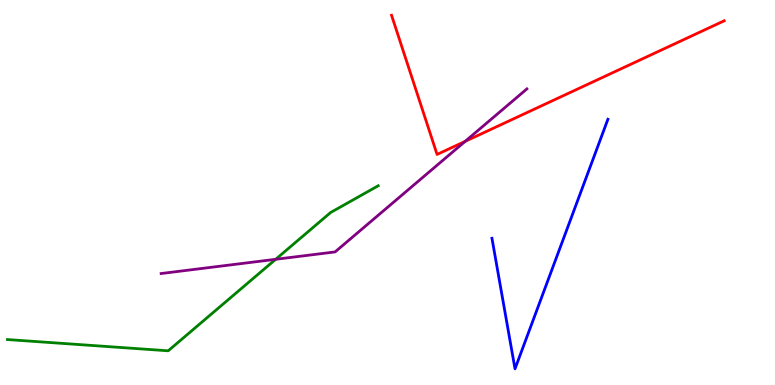[{'lines': ['blue', 'red'], 'intersections': []}, {'lines': ['green', 'red'], 'intersections': []}, {'lines': ['purple', 'red'], 'intersections': [{'x': 6.0, 'y': 6.33}]}, {'lines': ['blue', 'green'], 'intersections': []}, {'lines': ['blue', 'purple'], 'intersections': []}, {'lines': ['green', 'purple'], 'intersections': [{'x': 3.56, 'y': 3.27}]}]